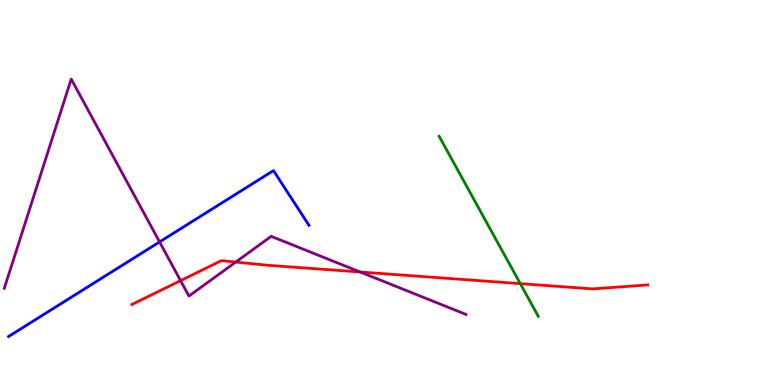[{'lines': ['blue', 'red'], 'intersections': []}, {'lines': ['green', 'red'], 'intersections': [{'x': 6.71, 'y': 2.63}]}, {'lines': ['purple', 'red'], 'intersections': [{'x': 2.33, 'y': 2.71}, {'x': 3.04, 'y': 3.19}, {'x': 4.65, 'y': 2.94}]}, {'lines': ['blue', 'green'], 'intersections': []}, {'lines': ['blue', 'purple'], 'intersections': [{'x': 2.06, 'y': 3.72}]}, {'lines': ['green', 'purple'], 'intersections': []}]